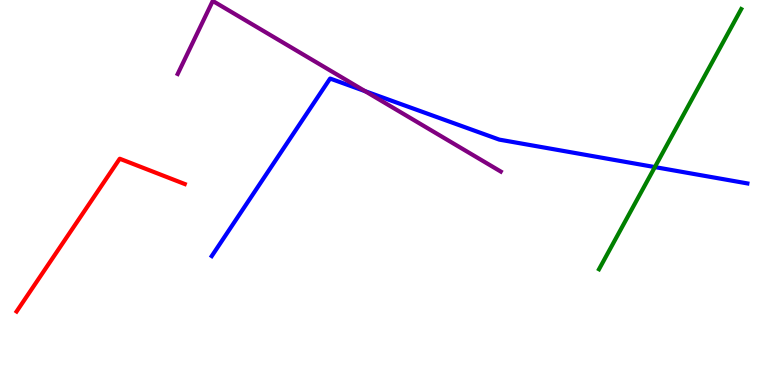[{'lines': ['blue', 'red'], 'intersections': []}, {'lines': ['green', 'red'], 'intersections': []}, {'lines': ['purple', 'red'], 'intersections': []}, {'lines': ['blue', 'green'], 'intersections': [{'x': 8.45, 'y': 5.66}]}, {'lines': ['blue', 'purple'], 'intersections': [{'x': 4.71, 'y': 7.63}]}, {'lines': ['green', 'purple'], 'intersections': []}]